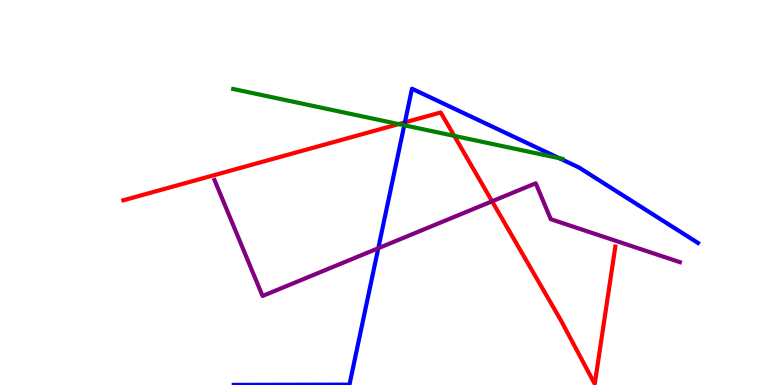[{'lines': ['blue', 'red'], 'intersections': [{'x': 5.22, 'y': 6.82}]}, {'lines': ['green', 'red'], 'intersections': [{'x': 5.14, 'y': 6.78}, {'x': 5.86, 'y': 6.47}]}, {'lines': ['purple', 'red'], 'intersections': [{'x': 6.35, 'y': 4.77}]}, {'lines': ['blue', 'green'], 'intersections': [{'x': 5.22, 'y': 6.75}, {'x': 7.22, 'y': 5.89}]}, {'lines': ['blue', 'purple'], 'intersections': [{'x': 4.88, 'y': 3.55}]}, {'lines': ['green', 'purple'], 'intersections': []}]